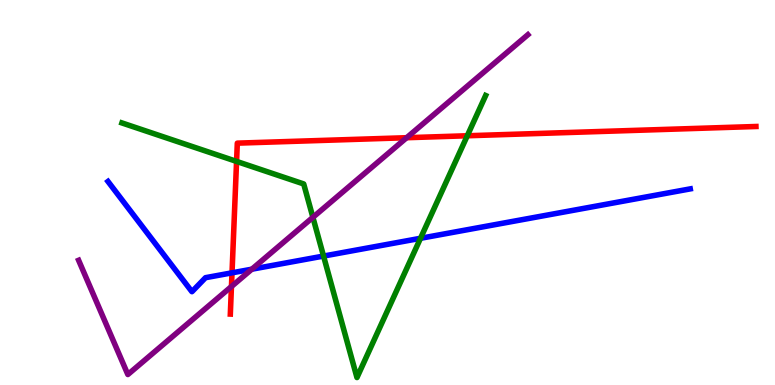[{'lines': ['blue', 'red'], 'intersections': [{'x': 2.99, 'y': 2.91}]}, {'lines': ['green', 'red'], 'intersections': [{'x': 3.05, 'y': 5.81}, {'x': 6.03, 'y': 6.47}]}, {'lines': ['purple', 'red'], 'intersections': [{'x': 2.99, 'y': 2.56}, {'x': 5.25, 'y': 6.42}]}, {'lines': ['blue', 'green'], 'intersections': [{'x': 4.17, 'y': 3.35}, {'x': 5.43, 'y': 3.81}]}, {'lines': ['blue', 'purple'], 'intersections': [{'x': 3.25, 'y': 3.01}]}, {'lines': ['green', 'purple'], 'intersections': [{'x': 4.04, 'y': 4.35}]}]